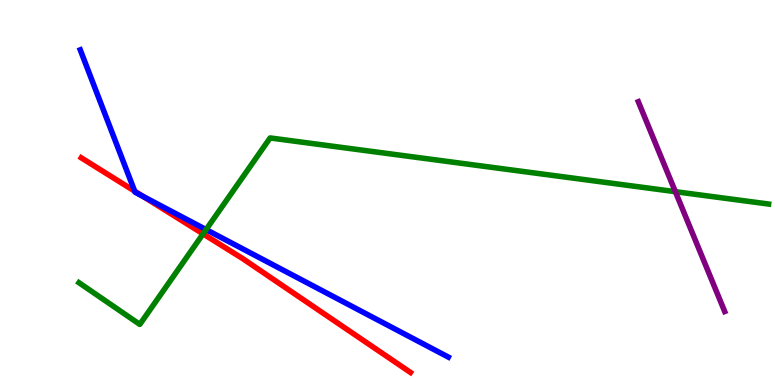[{'lines': ['blue', 'red'], 'intersections': [{'x': 1.74, 'y': 5.03}, {'x': 1.85, 'y': 4.9}]}, {'lines': ['green', 'red'], 'intersections': [{'x': 2.62, 'y': 3.93}]}, {'lines': ['purple', 'red'], 'intersections': []}, {'lines': ['blue', 'green'], 'intersections': [{'x': 2.66, 'y': 4.04}]}, {'lines': ['blue', 'purple'], 'intersections': []}, {'lines': ['green', 'purple'], 'intersections': [{'x': 8.71, 'y': 5.02}]}]